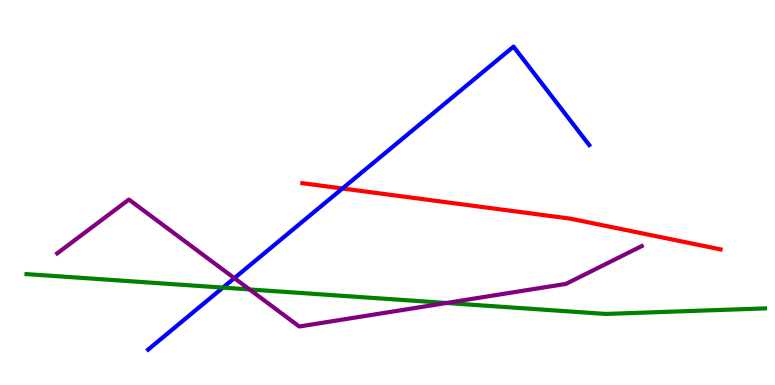[{'lines': ['blue', 'red'], 'intersections': [{'x': 4.42, 'y': 5.1}]}, {'lines': ['green', 'red'], 'intersections': []}, {'lines': ['purple', 'red'], 'intersections': []}, {'lines': ['blue', 'green'], 'intersections': [{'x': 2.88, 'y': 2.53}]}, {'lines': ['blue', 'purple'], 'intersections': [{'x': 3.02, 'y': 2.78}]}, {'lines': ['green', 'purple'], 'intersections': [{'x': 3.22, 'y': 2.48}, {'x': 5.76, 'y': 2.13}]}]